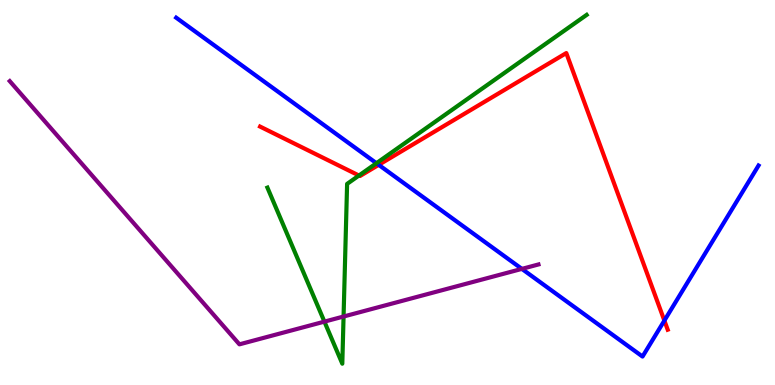[{'lines': ['blue', 'red'], 'intersections': [{'x': 4.89, 'y': 5.72}, {'x': 8.57, 'y': 1.67}]}, {'lines': ['green', 'red'], 'intersections': [{'x': 4.63, 'y': 5.44}]}, {'lines': ['purple', 'red'], 'intersections': []}, {'lines': ['blue', 'green'], 'intersections': [{'x': 4.86, 'y': 5.76}]}, {'lines': ['blue', 'purple'], 'intersections': [{'x': 6.73, 'y': 3.02}]}, {'lines': ['green', 'purple'], 'intersections': [{'x': 4.19, 'y': 1.65}, {'x': 4.43, 'y': 1.78}]}]